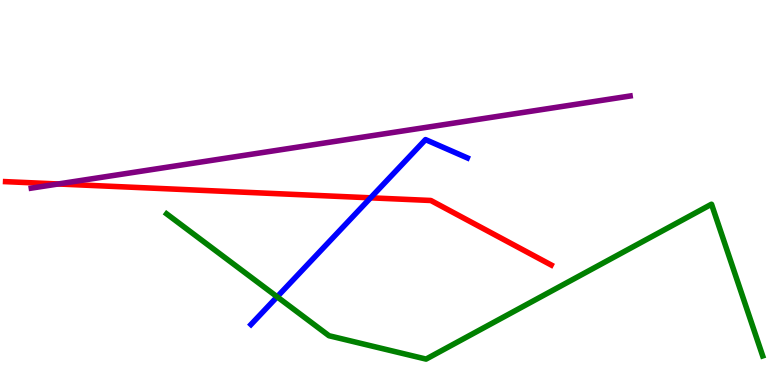[{'lines': ['blue', 'red'], 'intersections': [{'x': 4.78, 'y': 4.86}]}, {'lines': ['green', 'red'], 'intersections': []}, {'lines': ['purple', 'red'], 'intersections': [{'x': 0.751, 'y': 5.22}]}, {'lines': ['blue', 'green'], 'intersections': [{'x': 3.58, 'y': 2.29}]}, {'lines': ['blue', 'purple'], 'intersections': []}, {'lines': ['green', 'purple'], 'intersections': []}]